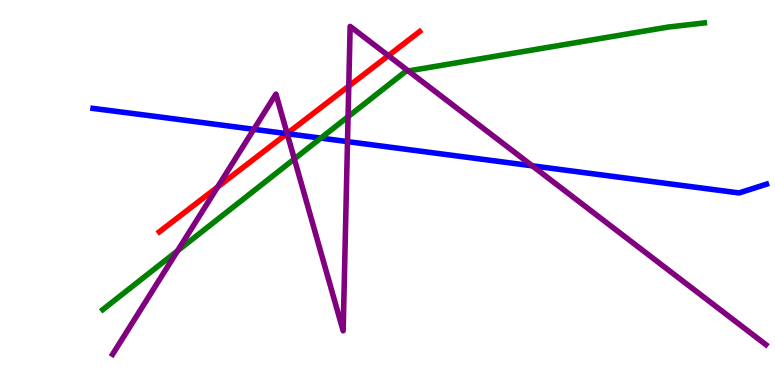[{'lines': ['blue', 'red'], 'intersections': [{'x': 3.7, 'y': 6.53}]}, {'lines': ['green', 'red'], 'intersections': []}, {'lines': ['purple', 'red'], 'intersections': [{'x': 2.81, 'y': 5.14}, {'x': 3.7, 'y': 6.53}, {'x': 4.5, 'y': 7.76}, {'x': 5.01, 'y': 8.55}]}, {'lines': ['blue', 'green'], 'intersections': [{'x': 4.14, 'y': 6.41}]}, {'lines': ['blue', 'purple'], 'intersections': [{'x': 3.28, 'y': 6.64}, {'x': 3.71, 'y': 6.53}, {'x': 4.48, 'y': 6.32}, {'x': 6.87, 'y': 5.69}]}, {'lines': ['green', 'purple'], 'intersections': [{'x': 2.29, 'y': 3.49}, {'x': 3.8, 'y': 5.87}, {'x': 4.49, 'y': 6.97}, {'x': 5.27, 'y': 8.16}]}]